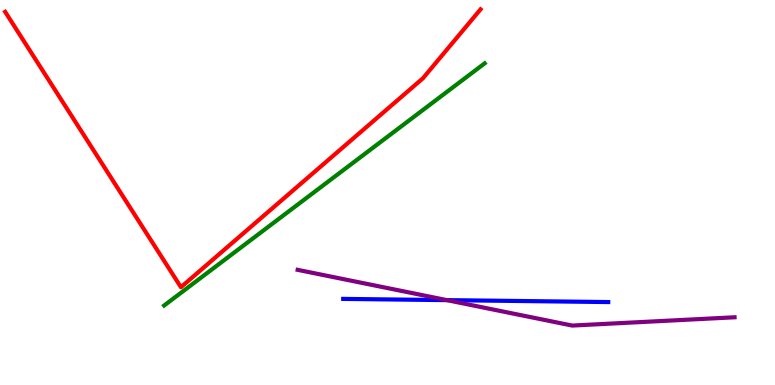[{'lines': ['blue', 'red'], 'intersections': []}, {'lines': ['green', 'red'], 'intersections': []}, {'lines': ['purple', 'red'], 'intersections': []}, {'lines': ['blue', 'green'], 'intersections': []}, {'lines': ['blue', 'purple'], 'intersections': [{'x': 5.77, 'y': 2.2}]}, {'lines': ['green', 'purple'], 'intersections': []}]